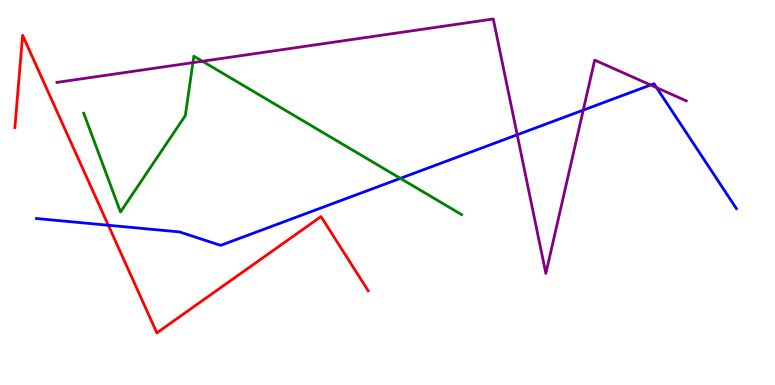[{'lines': ['blue', 'red'], 'intersections': [{'x': 1.4, 'y': 4.15}]}, {'lines': ['green', 'red'], 'intersections': []}, {'lines': ['purple', 'red'], 'intersections': []}, {'lines': ['blue', 'green'], 'intersections': [{'x': 5.17, 'y': 5.37}]}, {'lines': ['blue', 'purple'], 'intersections': [{'x': 6.67, 'y': 6.5}, {'x': 7.53, 'y': 7.14}, {'x': 8.4, 'y': 7.79}, {'x': 8.47, 'y': 7.72}]}, {'lines': ['green', 'purple'], 'intersections': [{'x': 2.49, 'y': 8.37}, {'x': 2.61, 'y': 8.41}]}]